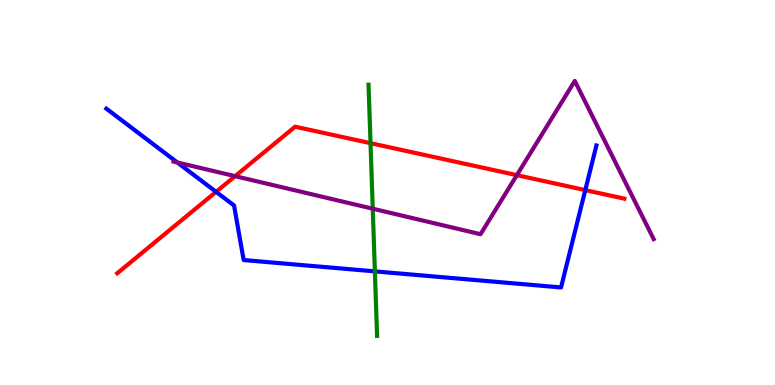[{'lines': ['blue', 'red'], 'intersections': [{'x': 2.79, 'y': 5.02}, {'x': 7.55, 'y': 5.06}]}, {'lines': ['green', 'red'], 'intersections': [{'x': 4.78, 'y': 6.28}]}, {'lines': ['purple', 'red'], 'intersections': [{'x': 3.03, 'y': 5.42}, {'x': 6.67, 'y': 5.45}]}, {'lines': ['blue', 'green'], 'intersections': [{'x': 4.84, 'y': 2.95}]}, {'lines': ['blue', 'purple'], 'intersections': [{'x': 2.29, 'y': 5.78}]}, {'lines': ['green', 'purple'], 'intersections': [{'x': 4.81, 'y': 4.58}]}]